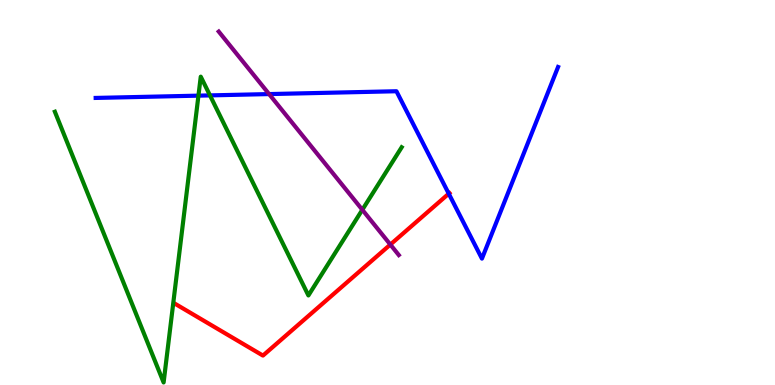[{'lines': ['blue', 'red'], 'intersections': [{'x': 5.79, 'y': 4.97}]}, {'lines': ['green', 'red'], 'intersections': []}, {'lines': ['purple', 'red'], 'intersections': [{'x': 5.04, 'y': 3.65}]}, {'lines': ['blue', 'green'], 'intersections': [{'x': 2.56, 'y': 7.52}, {'x': 2.71, 'y': 7.52}]}, {'lines': ['blue', 'purple'], 'intersections': [{'x': 3.47, 'y': 7.56}]}, {'lines': ['green', 'purple'], 'intersections': [{'x': 4.68, 'y': 4.55}]}]